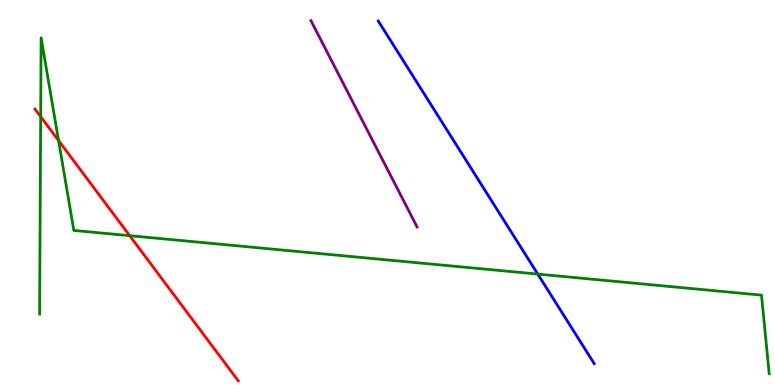[{'lines': ['blue', 'red'], 'intersections': []}, {'lines': ['green', 'red'], 'intersections': [{'x': 0.525, 'y': 6.97}, {'x': 0.756, 'y': 6.35}, {'x': 1.67, 'y': 3.88}]}, {'lines': ['purple', 'red'], 'intersections': []}, {'lines': ['blue', 'green'], 'intersections': [{'x': 6.94, 'y': 2.88}]}, {'lines': ['blue', 'purple'], 'intersections': []}, {'lines': ['green', 'purple'], 'intersections': []}]